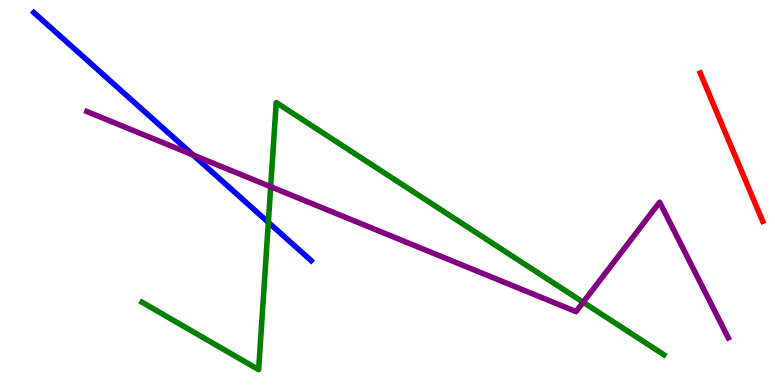[{'lines': ['blue', 'red'], 'intersections': []}, {'lines': ['green', 'red'], 'intersections': []}, {'lines': ['purple', 'red'], 'intersections': []}, {'lines': ['blue', 'green'], 'intersections': [{'x': 3.46, 'y': 4.23}]}, {'lines': ['blue', 'purple'], 'intersections': [{'x': 2.49, 'y': 5.98}]}, {'lines': ['green', 'purple'], 'intersections': [{'x': 3.49, 'y': 5.15}, {'x': 7.52, 'y': 2.15}]}]